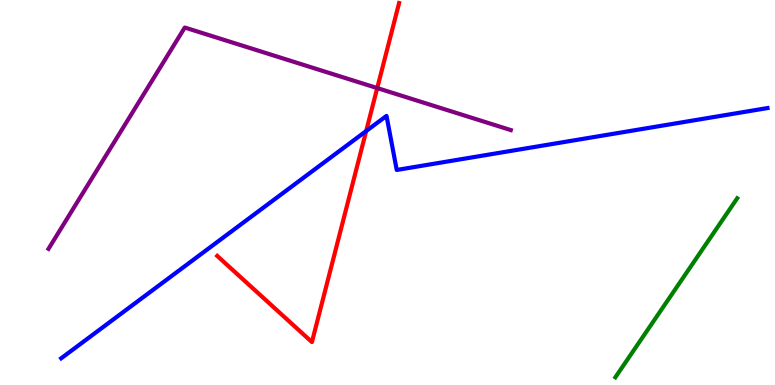[{'lines': ['blue', 'red'], 'intersections': [{'x': 4.72, 'y': 6.6}]}, {'lines': ['green', 'red'], 'intersections': []}, {'lines': ['purple', 'red'], 'intersections': [{'x': 4.87, 'y': 7.71}]}, {'lines': ['blue', 'green'], 'intersections': []}, {'lines': ['blue', 'purple'], 'intersections': []}, {'lines': ['green', 'purple'], 'intersections': []}]